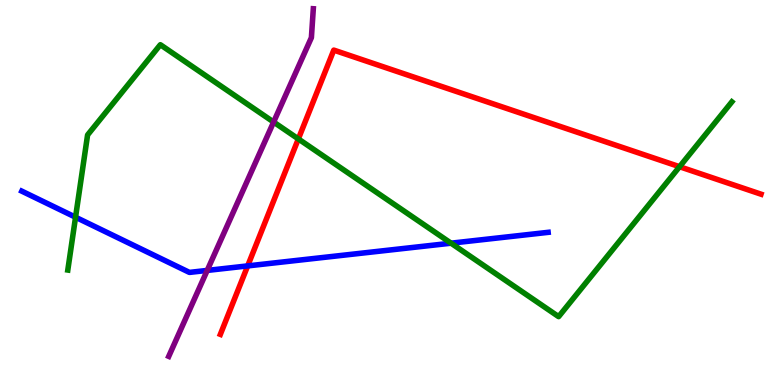[{'lines': ['blue', 'red'], 'intersections': [{'x': 3.2, 'y': 3.09}]}, {'lines': ['green', 'red'], 'intersections': [{'x': 3.85, 'y': 6.39}, {'x': 8.77, 'y': 5.67}]}, {'lines': ['purple', 'red'], 'intersections': []}, {'lines': ['blue', 'green'], 'intersections': [{'x': 0.975, 'y': 4.36}, {'x': 5.82, 'y': 3.68}]}, {'lines': ['blue', 'purple'], 'intersections': [{'x': 2.67, 'y': 2.98}]}, {'lines': ['green', 'purple'], 'intersections': [{'x': 3.53, 'y': 6.83}]}]